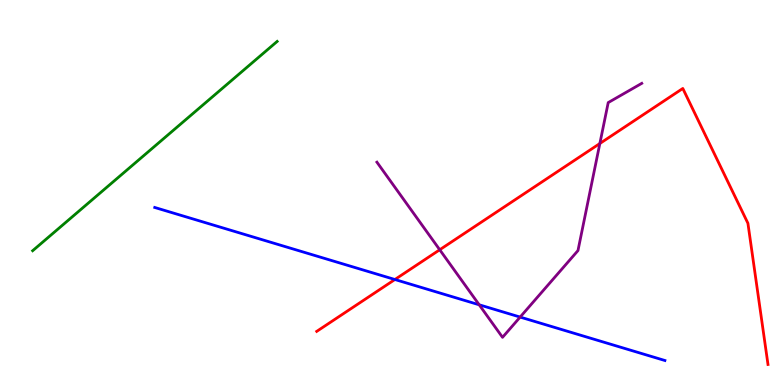[{'lines': ['blue', 'red'], 'intersections': [{'x': 5.1, 'y': 2.74}]}, {'lines': ['green', 'red'], 'intersections': []}, {'lines': ['purple', 'red'], 'intersections': [{'x': 5.67, 'y': 3.51}, {'x': 7.74, 'y': 6.27}]}, {'lines': ['blue', 'green'], 'intersections': []}, {'lines': ['blue', 'purple'], 'intersections': [{'x': 6.18, 'y': 2.08}, {'x': 6.71, 'y': 1.76}]}, {'lines': ['green', 'purple'], 'intersections': []}]